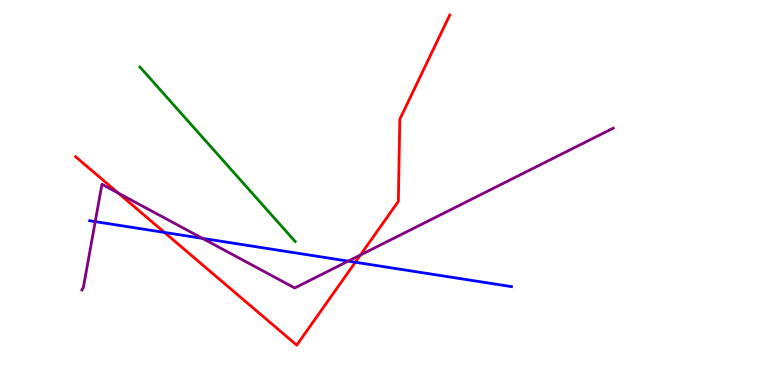[{'lines': ['blue', 'red'], 'intersections': [{'x': 2.12, 'y': 3.96}, {'x': 4.59, 'y': 3.19}]}, {'lines': ['green', 'red'], 'intersections': []}, {'lines': ['purple', 'red'], 'intersections': [{'x': 1.53, 'y': 4.98}, {'x': 4.65, 'y': 3.38}]}, {'lines': ['blue', 'green'], 'intersections': []}, {'lines': ['blue', 'purple'], 'intersections': [{'x': 1.23, 'y': 4.24}, {'x': 2.61, 'y': 3.81}, {'x': 4.49, 'y': 3.22}]}, {'lines': ['green', 'purple'], 'intersections': []}]